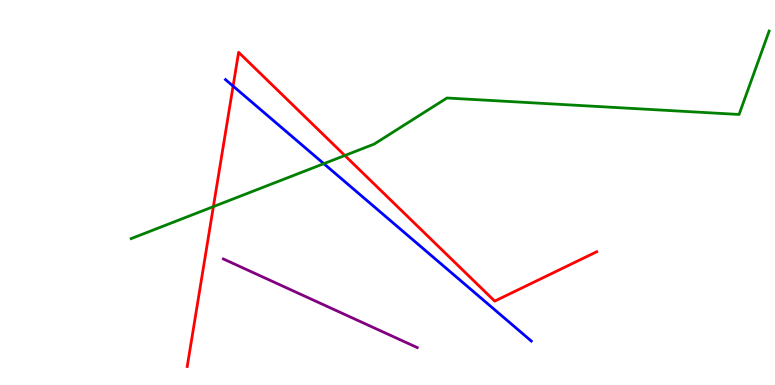[{'lines': ['blue', 'red'], 'intersections': [{'x': 3.01, 'y': 7.76}]}, {'lines': ['green', 'red'], 'intersections': [{'x': 2.75, 'y': 4.63}, {'x': 4.45, 'y': 5.96}]}, {'lines': ['purple', 'red'], 'intersections': []}, {'lines': ['blue', 'green'], 'intersections': [{'x': 4.18, 'y': 5.75}]}, {'lines': ['blue', 'purple'], 'intersections': []}, {'lines': ['green', 'purple'], 'intersections': []}]